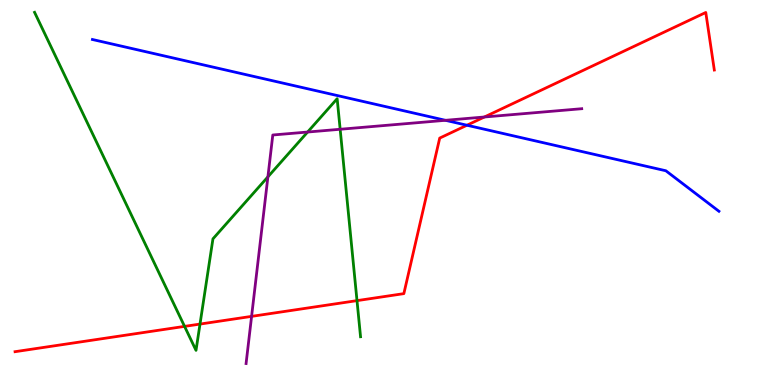[{'lines': ['blue', 'red'], 'intersections': [{'x': 6.03, 'y': 6.75}]}, {'lines': ['green', 'red'], 'intersections': [{'x': 2.38, 'y': 1.52}, {'x': 2.58, 'y': 1.58}, {'x': 4.61, 'y': 2.19}]}, {'lines': ['purple', 'red'], 'intersections': [{'x': 3.25, 'y': 1.78}, {'x': 6.25, 'y': 6.96}]}, {'lines': ['blue', 'green'], 'intersections': []}, {'lines': ['blue', 'purple'], 'intersections': [{'x': 5.75, 'y': 6.88}]}, {'lines': ['green', 'purple'], 'intersections': [{'x': 3.46, 'y': 5.41}, {'x': 3.97, 'y': 6.57}, {'x': 4.39, 'y': 6.64}]}]